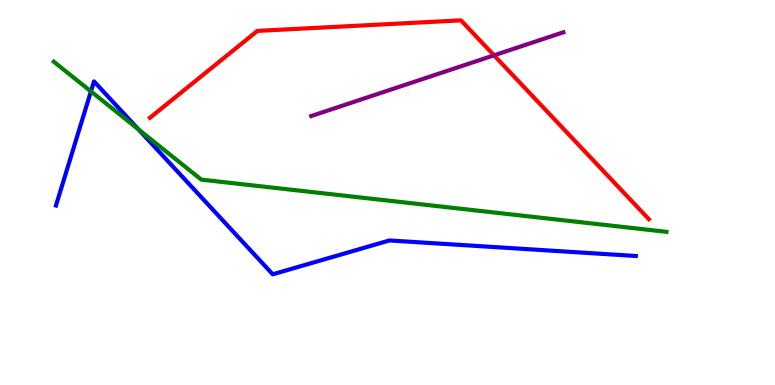[{'lines': ['blue', 'red'], 'intersections': []}, {'lines': ['green', 'red'], 'intersections': []}, {'lines': ['purple', 'red'], 'intersections': [{'x': 6.37, 'y': 8.56}]}, {'lines': ['blue', 'green'], 'intersections': [{'x': 1.17, 'y': 7.63}, {'x': 1.79, 'y': 6.64}]}, {'lines': ['blue', 'purple'], 'intersections': []}, {'lines': ['green', 'purple'], 'intersections': []}]